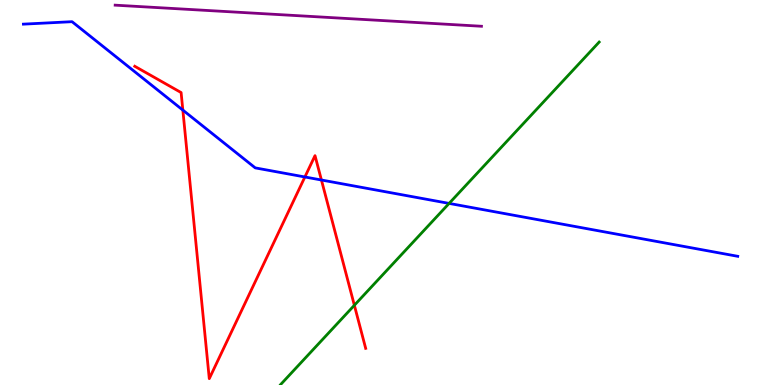[{'lines': ['blue', 'red'], 'intersections': [{'x': 2.36, 'y': 7.14}, {'x': 3.93, 'y': 5.4}, {'x': 4.15, 'y': 5.32}]}, {'lines': ['green', 'red'], 'intersections': [{'x': 4.57, 'y': 2.07}]}, {'lines': ['purple', 'red'], 'intersections': []}, {'lines': ['blue', 'green'], 'intersections': [{'x': 5.79, 'y': 4.72}]}, {'lines': ['blue', 'purple'], 'intersections': []}, {'lines': ['green', 'purple'], 'intersections': []}]